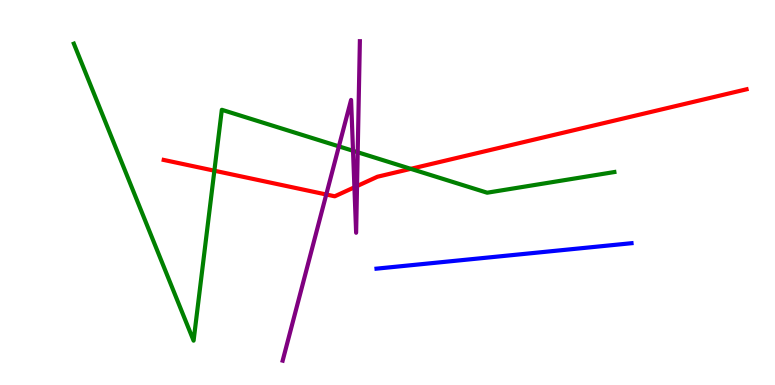[{'lines': ['blue', 'red'], 'intersections': []}, {'lines': ['green', 'red'], 'intersections': [{'x': 2.77, 'y': 5.57}, {'x': 5.3, 'y': 5.61}]}, {'lines': ['purple', 'red'], 'intersections': [{'x': 4.21, 'y': 4.95}, {'x': 4.57, 'y': 5.14}, {'x': 4.61, 'y': 5.17}]}, {'lines': ['blue', 'green'], 'intersections': []}, {'lines': ['blue', 'purple'], 'intersections': []}, {'lines': ['green', 'purple'], 'intersections': [{'x': 4.37, 'y': 6.2}, {'x': 4.56, 'y': 6.08}, {'x': 4.62, 'y': 6.05}]}]